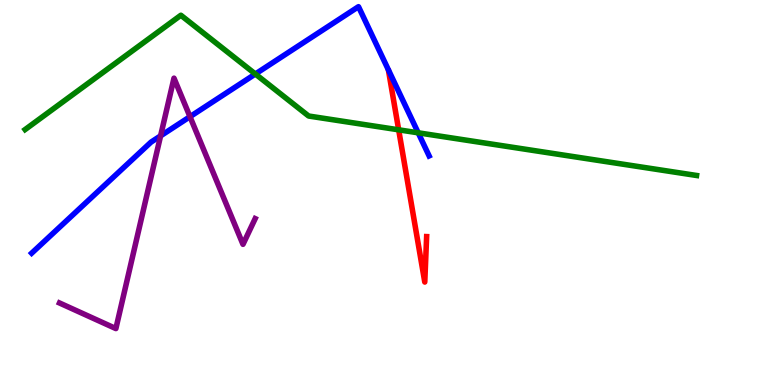[{'lines': ['blue', 'red'], 'intersections': []}, {'lines': ['green', 'red'], 'intersections': [{'x': 5.14, 'y': 6.63}]}, {'lines': ['purple', 'red'], 'intersections': []}, {'lines': ['blue', 'green'], 'intersections': [{'x': 3.29, 'y': 8.08}, {'x': 5.4, 'y': 6.55}]}, {'lines': ['blue', 'purple'], 'intersections': [{'x': 2.07, 'y': 6.47}, {'x': 2.45, 'y': 6.97}]}, {'lines': ['green', 'purple'], 'intersections': []}]